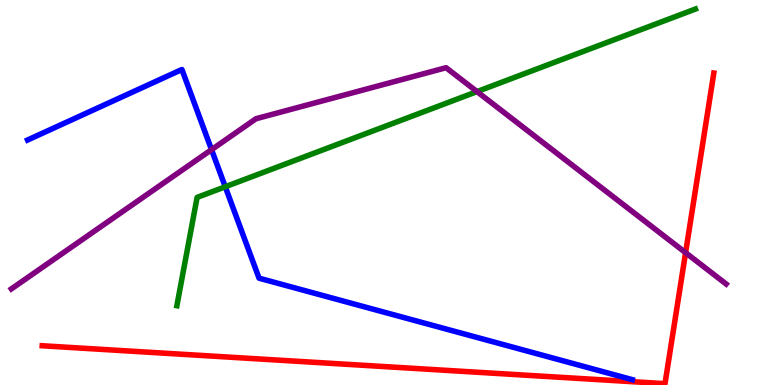[{'lines': ['blue', 'red'], 'intersections': []}, {'lines': ['green', 'red'], 'intersections': []}, {'lines': ['purple', 'red'], 'intersections': [{'x': 8.85, 'y': 3.44}]}, {'lines': ['blue', 'green'], 'intersections': [{'x': 2.91, 'y': 5.15}]}, {'lines': ['blue', 'purple'], 'intersections': [{'x': 2.73, 'y': 6.11}]}, {'lines': ['green', 'purple'], 'intersections': [{'x': 6.15, 'y': 7.62}]}]